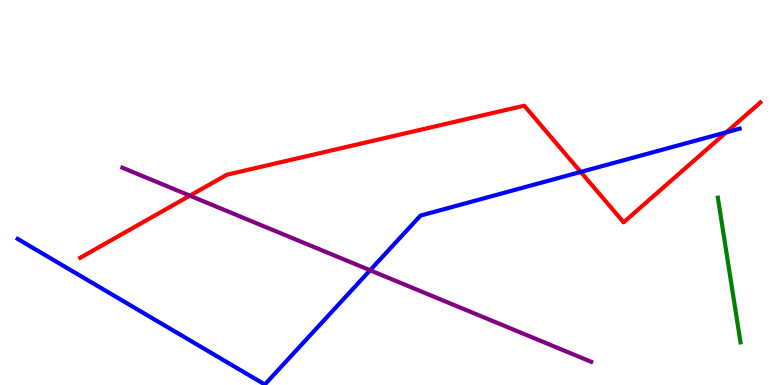[{'lines': ['blue', 'red'], 'intersections': [{'x': 7.49, 'y': 5.53}, {'x': 9.37, 'y': 6.56}]}, {'lines': ['green', 'red'], 'intersections': []}, {'lines': ['purple', 'red'], 'intersections': [{'x': 2.45, 'y': 4.92}]}, {'lines': ['blue', 'green'], 'intersections': []}, {'lines': ['blue', 'purple'], 'intersections': [{'x': 4.78, 'y': 2.98}]}, {'lines': ['green', 'purple'], 'intersections': []}]